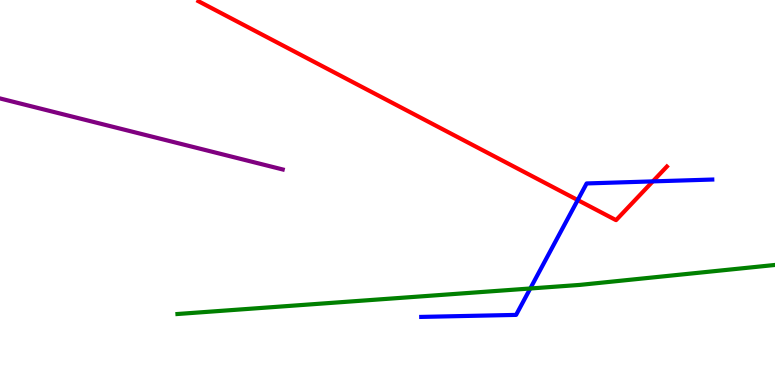[{'lines': ['blue', 'red'], 'intersections': [{'x': 7.45, 'y': 4.8}, {'x': 8.42, 'y': 5.29}]}, {'lines': ['green', 'red'], 'intersections': []}, {'lines': ['purple', 'red'], 'intersections': []}, {'lines': ['blue', 'green'], 'intersections': [{'x': 6.84, 'y': 2.51}]}, {'lines': ['blue', 'purple'], 'intersections': []}, {'lines': ['green', 'purple'], 'intersections': []}]